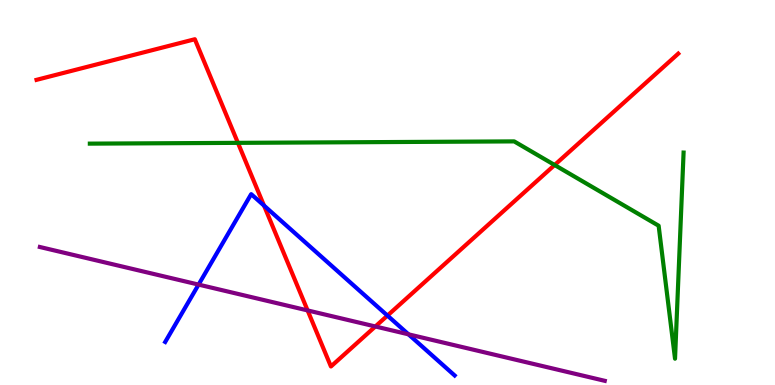[{'lines': ['blue', 'red'], 'intersections': [{'x': 3.41, 'y': 4.66}, {'x': 5.0, 'y': 1.8}]}, {'lines': ['green', 'red'], 'intersections': [{'x': 3.07, 'y': 6.29}, {'x': 7.16, 'y': 5.71}]}, {'lines': ['purple', 'red'], 'intersections': [{'x': 3.97, 'y': 1.94}, {'x': 4.84, 'y': 1.52}]}, {'lines': ['blue', 'green'], 'intersections': []}, {'lines': ['blue', 'purple'], 'intersections': [{'x': 2.56, 'y': 2.61}, {'x': 5.27, 'y': 1.32}]}, {'lines': ['green', 'purple'], 'intersections': []}]